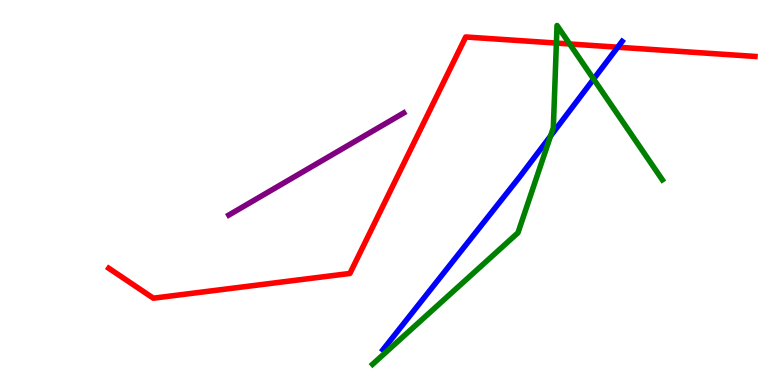[{'lines': ['blue', 'red'], 'intersections': [{'x': 7.97, 'y': 8.77}]}, {'lines': ['green', 'red'], 'intersections': [{'x': 7.18, 'y': 8.88}, {'x': 7.35, 'y': 8.86}]}, {'lines': ['purple', 'red'], 'intersections': []}, {'lines': ['blue', 'green'], 'intersections': [{'x': 7.1, 'y': 6.47}, {'x': 7.66, 'y': 7.95}]}, {'lines': ['blue', 'purple'], 'intersections': []}, {'lines': ['green', 'purple'], 'intersections': []}]